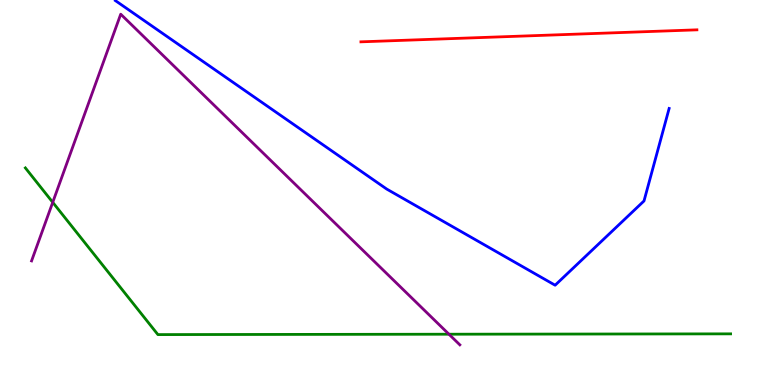[{'lines': ['blue', 'red'], 'intersections': []}, {'lines': ['green', 'red'], 'intersections': []}, {'lines': ['purple', 'red'], 'intersections': []}, {'lines': ['blue', 'green'], 'intersections': []}, {'lines': ['blue', 'purple'], 'intersections': []}, {'lines': ['green', 'purple'], 'intersections': [{'x': 0.68, 'y': 4.74}, {'x': 5.79, 'y': 1.32}]}]